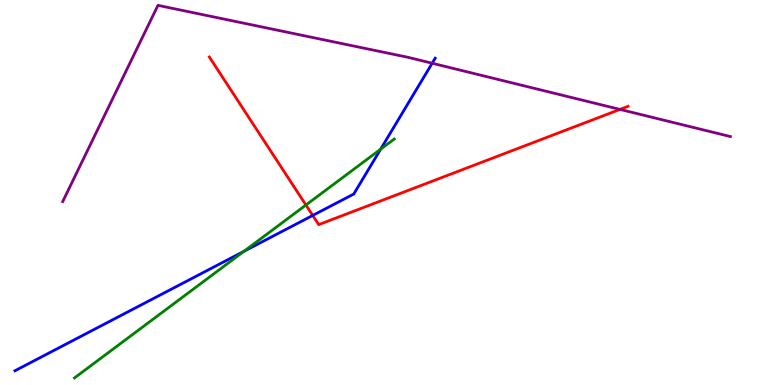[{'lines': ['blue', 'red'], 'intersections': [{'x': 4.04, 'y': 4.4}]}, {'lines': ['green', 'red'], 'intersections': [{'x': 3.95, 'y': 4.67}]}, {'lines': ['purple', 'red'], 'intersections': [{'x': 8.0, 'y': 7.16}]}, {'lines': ['blue', 'green'], 'intersections': [{'x': 3.15, 'y': 3.47}, {'x': 4.91, 'y': 6.12}]}, {'lines': ['blue', 'purple'], 'intersections': [{'x': 5.58, 'y': 8.36}]}, {'lines': ['green', 'purple'], 'intersections': []}]